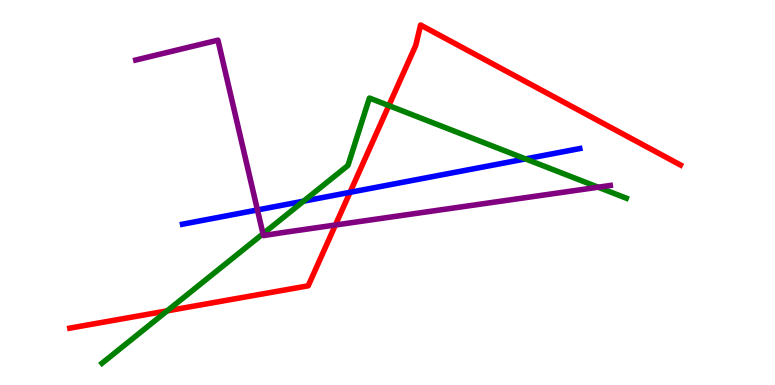[{'lines': ['blue', 'red'], 'intersections': [{'x': 4.52, 'y': 5.0}]}, {'lines': ['green', 'red'], 'intersections': [{'x': 2.16, 'y': 1.93}, {'x': 5.02, 'y': 7.26}]}, {'lines': ['purple', 'red'], 'intersections': [{'x': 4.33, 'y': 4.16}]}, {'lines': ['blue', 'green'], 'intersections': [{'x': 3.92, 'y': 4.77}, {'x': 6.78, 'y': 5.87}]}, {'lines': ['blue', 'purple'], 'intersections': [{'x': 3.32, 'y': 4.55}]}, {'lines': ['green', 'purple'], 'intersections': [{'x': 3.39, 'y': 3.93}, {'x': 7.72, 'y': 5.14}]}]